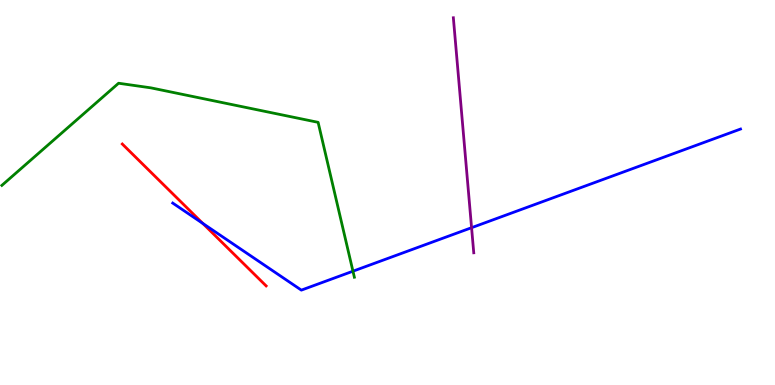[{'lines': ['blue', 'red'], 'intersections': [{'x': 2.62, 'y': 4.2}]}, {'lines': ['green', 'red'], 'intersections': []}, {'lines': ['purple', 'red'], 'intersections': []}, {'lines': ['blue', 'green'], 'intersections': [{'x': 4.55, 'y': 2.96}]}, {'lines': ['blue', 'purple'], 'intersections': [{'x': 6.08, 'y': 4.09}]}, {'lines': ['green', 'purple'], 'intersections': []}]